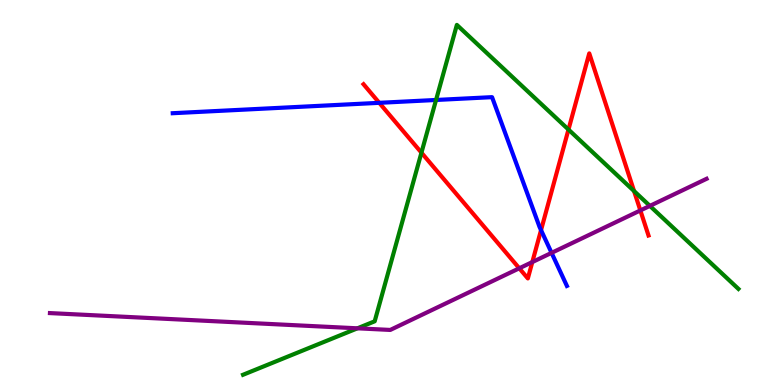[{'lines': ['blue', 'red'], 'intersections': [{'x': 4.89, 'y': 7.33}, {'x': 6.98, 'y': 4.02}]}, {'lines': ['green', 'red'], 'intersections': [{'x': 5.44, 'y': 6.03}, {'x': 7.34, 'y': 6.63}, {'x': 8.18, 'y': 5.04}]}, {'lines': ['purple', 'red'], 'intersections': [{'x': 6.7, 'y': 3.03}, {'x': 6.87, 'y': 3.19}, {'x': 8.26, 'y': 4.53}]}, {'lines': ['blue', 'green'], 'intersections': [{'x': 5.63, 'y': 7.4}]}, {'lines': ['blue', 'purple'], 'intersections': [{'x': 7.12, 'y': 3.43}]}, {'lines': ['green', 'purple'], 'intersections': [{'x': 4.61, 'y': 1.47}, {'x': 8.39, 'y': 4.65}]}]